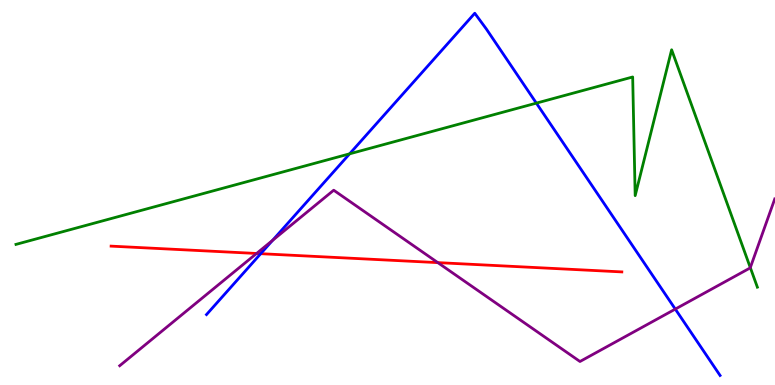[{'lines': ['blue', 'red'], 'intersections': [{'x': 3.36, 'y': 3.41}]}, {'lines': ['green', 'red'], 'intersections': []}, {'lines': ['purple', 'red'], 'intersections': [{'x': 3.31, 'y': 3.42}, {'x': 5.65, 'y': 3.18}]}, {'lines': ['blue', 'green'], 'intersections': [{'x': 4.51, 'y': 6.0}, {'x': 6.92, 'y': 7.32}]}, {'lines': ['blue', 'purple'], 'intersections': [{'x': 3.52, 'y': 3.76}, {'x': 8.71, 'y': 1.97}]}, {'lines': ['green', 'purple'], 'intersections': [{'x': 9.68, 'y': 3.05}]}]